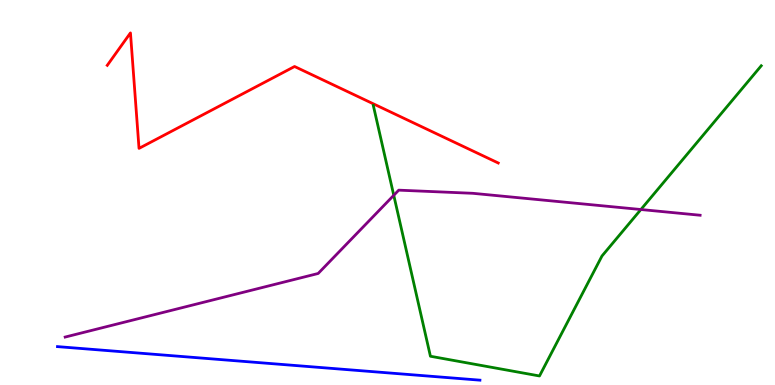[{'lines': ['blue', 'red'], 'intersections': []}, {'lines': ['green', 'red'], 'intersections': []}, {'lines': ['purple', 'red'], 'intersections': []}, {'lines': ['blue', 'green'], 'intersections': []}, {'lines': ['blue', 'purple'], 'intersections': []}, {'lines': ['green', 'purple'], 'intersections': [{'x': 5.08, 'y': 4.93}, {'x': 8.27, 'y': 4.56}]}]